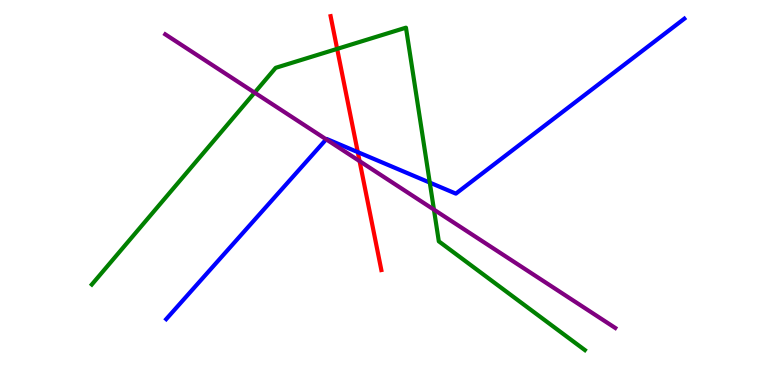[{'lines': ['blue', 'red'], 'intersections': [{'x': 4.62, 'y': 6.05}]}, {'lines': ['green', 'red'], 'intersections': [{'x': 4.35, 'y': 8.73}]}, {'lines': ['purple', 'red'], 'intersections': [{'x': 4.64, 'y': 5.82}]}, {'lines': ['blue', 'green'], 'intersections': [{'x': 5.55, 'y': 5.26}]}, {'lines': ['blue', 'purple'], 'intersections': [{'x': 4.21, 'y': 6.38}]}, {'lines': ['green', 'purple'], 'intersections': [{'x': 3.29, 'y': 7.59}, {'x': 5.6, 'y': 4.55}]}]